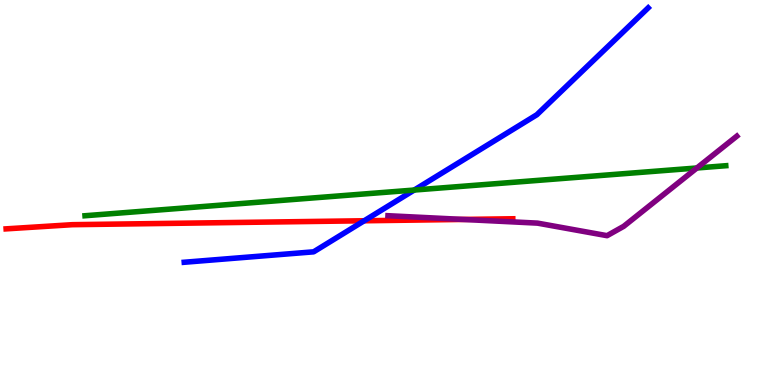[{'lines': ['blue', 'red'], 'intersections': [{'x': 4.7, 'y': 4.27}]}, {'lines': ['green', 'red'], 'intersections': []}, {'lines': ['purple', 'red'], 'intersections': [{'x': 5.98, 'y': 4.3}]}, {'lines': ['blue', 'green'], 'intersections': [{'x': 5.34, 'y': 5.06}]}, {'lines': ['blue', 'purple'], 'intersections': []}, {'lines': ['green', 'purple'], 'intersections': [{'x': 8.99, 'y': 5.64}]}]